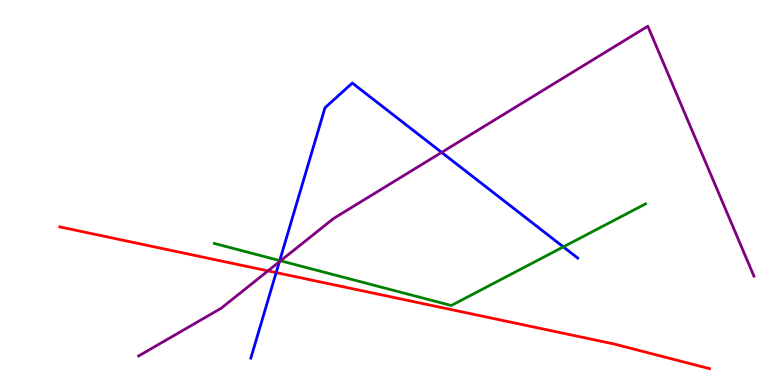[{'lines': ['blue', 'red'], 'intersections': [{'x': 3.56, 'y': 2.92}]}, {'lines': ['green', 'red'], 'intersections': []}, {'lines': ['purple', 'red'], 'intersections': [{'x': 3.46, 'y': 2.96}]}, {'lines': ['blue', 'green'], 'intersections': [{'x': 3.61, 'y': 3.23}, {'x': 7.27, 'y': 3.59}]}, {'lines': ['blue', 'purple'], 'intersections': [{'x': 3.6, 'y': 3.2}, {'x': 5.7, 'y': 6.04}]}, {'lines': ['green', 'purple'], 'intersections': [{'x': 3.62, 'y': 3.23}]}]